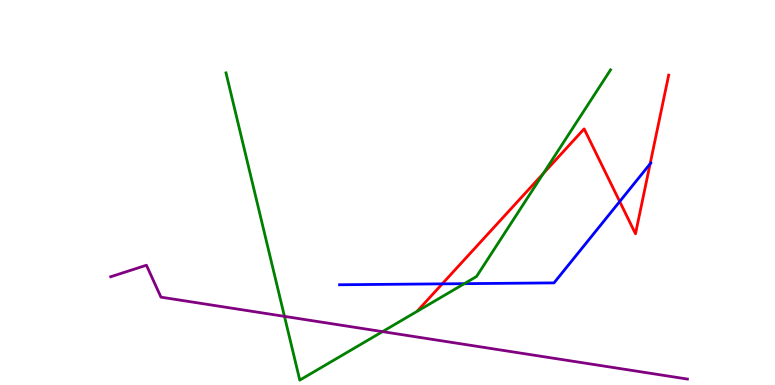[{'lines': ['blue', 'red'], 'intersections': [{'x': 5.71, 'y': 2.63}, {'x': 8.0, 'y': 4.77}, {'x': 8.39, 'y': 5.74}]}, {'lines': ['green', 'red'], 'intersections': [{'x': 7.01, 'y': 5.5}]}, {'lines': ['purple', 'red'], 'intersections': []}, {'lines': ['blue', 'green'], 'intersections': [{'x': 5.99, 'y': 2.63}]}, {'lines': ['blue', 'purple'], 'intersections': []}, {'lines': ['green', 'purple'], 'intersections': [{'x': 3.67, 'y': 1.78}, {'x': 4.94, 'y': 1.39}]}]